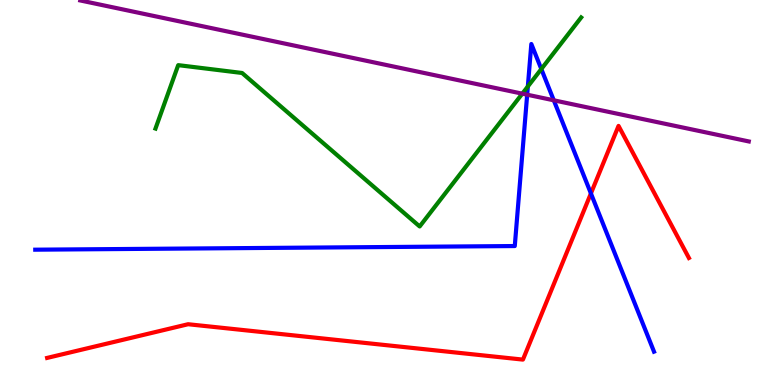[{'lines': ['blue', 'red'], 'intersections': [{'x': 7.62, 'y': 4.98}]}, {'lines': ['green', 'red'], 'intersections': []}, {'lines': ['purple', 'red'], 'intersections': []}, {'lines': ['blue', 'green'], 'intersections': [{'x': 6.81, 'y': 7.75}, {'x': 6.98, 'y': 8.21}]}, {'lines': ['blue', 'purple'], 'intersections': [{'x': 6.8, 'y': 7.54}, {'x': 7.15, 'y': 7.39}]}, {'lines': ['green', 'purple'], 'intersections': [{'x': 6.74, 'y': 7.57}]}]